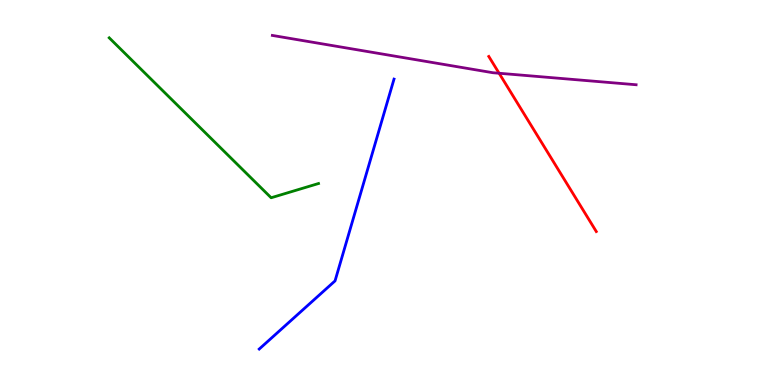[{'lines': ['blue', 'red'], 'intersections': []}, {'lines': ['green', 'red'], 'intersections': []}, {'lines': ['purple', 'red'], 'intersections': [{'x': 6.44, 'y': 8.1}]}, {'lines': ['blue', 'green'], 'intersections': []}, {'lines': ['blue', 'purple'], 'intersections': []}, {'lines': ['green', 'purple'], 'intersections': []}]